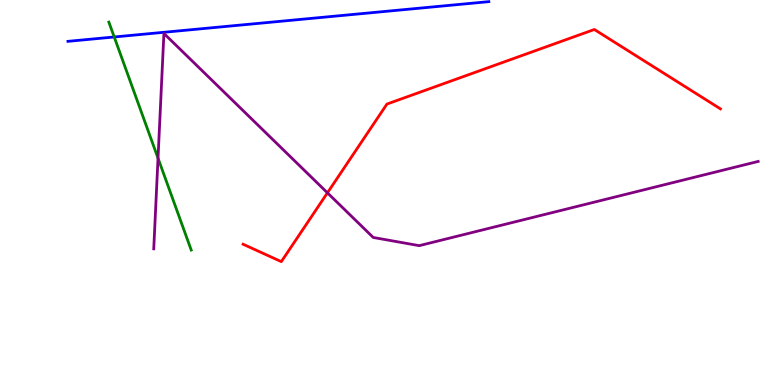[{'lines': ['blue', 'red'], 'intersections': []}, {'lines': ['green', 'red'], 'intersections': []}, {'lines': ['purple', 'red'], 'intersections': [{'x': 4.23, 'y': 4.99}]}, {'lines': ['blue', 'green'], 'intersections': [{'x': 1.47, 'y': 9.04}]}, {'lines': ['blue', 'purple'], 'intersections': []}, {'lines': ['green', 'purple'], 'intersections': [{'x': 2.04, 'y': 5.89}]}]